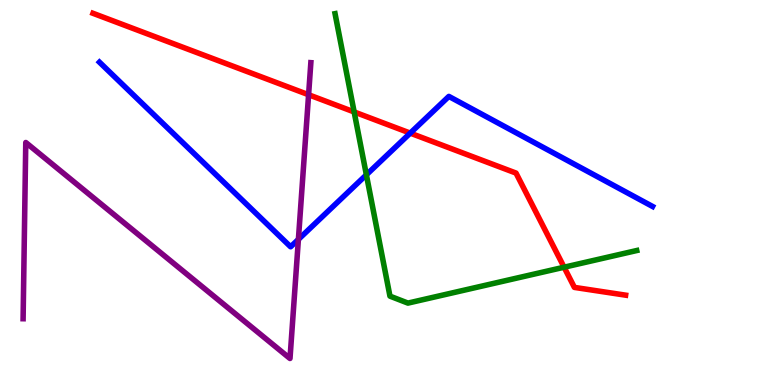[{'lines': ['blue', 'red'], 'intersections': [{'x': 5.29, 'y': 6.54}]}, {'lines': ['green', 'red'], 'intersections': [{'x': 4.57, 'y': 7.09}, {'x': 7.28, 'y': 3.06}]}, {'lines': ['purple', 'red'], 'intersections': [{'x': 3.98, 'y': 7.54}]}, {'lines': ['blue', 'green'], 'intersections': [{'x': 4.73, 'y': 5.46}]}, {'lines': ['blue', 'purple'], 'intersections': [{'x': 3.85, 'y': 3.78}]}, {'lines': ['green', 'purple'], 'intersections': []}]